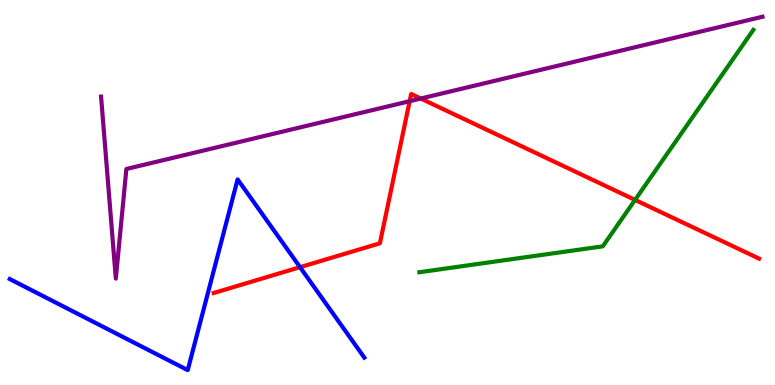[{'lines': ['blue', 'red'], 'intersections': [{'x': 3.87, 'y': 3.06}]}, {'lines': ['green', 'red'], 'intersections': [{'x': 8.19, 'y': 4.81}]}, {'lines': ['purple', 'red'], 'intersections': [{'x': 5.29, 'y': 7.37}, {'x': 5.43, 'y': 7.44}]}, {'lines': ['blue', 'green'], 'intersections': []}, {'lines': ['blue', 'purple'], 'intersections': []}, {'lines': ['green', 'purple'], 'intersections': []}]